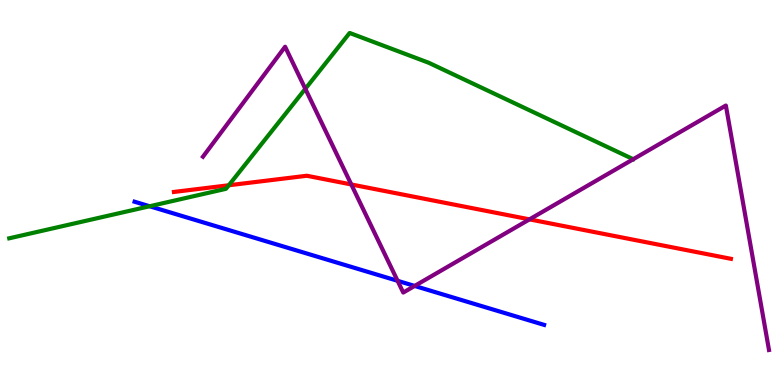[{'lines': ['blue', 'red'], 'intersections': []}, {'lines': ['green', 'red'], 'intersections': [{'x': 2.95, 'y': 5.19}]}, {'lines': ['purple', 'red'], 'intersections': [{'x': 4.53, 'y': 5.21}, {'x': 6.83, 'y': 4.3}]}, {'lines': ['blue', 'green'], 'intersections': [{'x': 1.93, 'y': 4.64}]}, {'lines': ['blue', 'purple'], 'intersections': [{'x': 5.13, 'y': 2.71}, {'x': 5.35, 'y': 2.57}]}, {'lines': ['green', 'purple'], 'intersections': [{'x': 3.94, 'y': 7.69}]}]